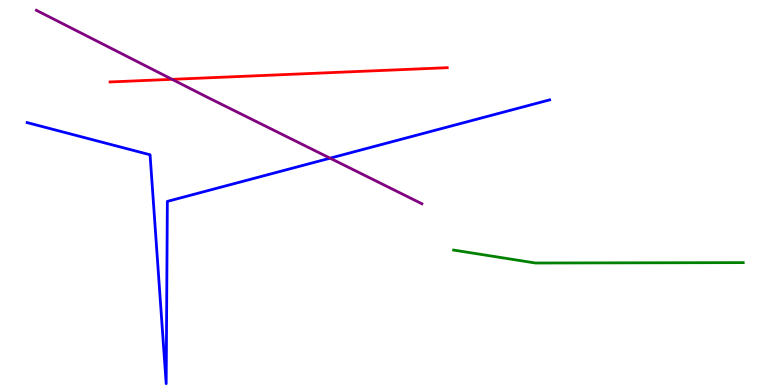[{'lines': ['blue', 'red'], 'intersections': []}, {'lines': ['green', 'red'], 'intersections': []}, {'lines': ['purple', 'red'], 'intersections': [{'x': 2.22, 'y': 7.94}]}, {'lines': ['blue', 'green'], 'intersections': []}, {'lines': ['blue', 'purple'], 'intersections': [{'x': 4.26, 'y': 5.89}]}, {'lines': ['green', 'purple'], 'intersections': []}]